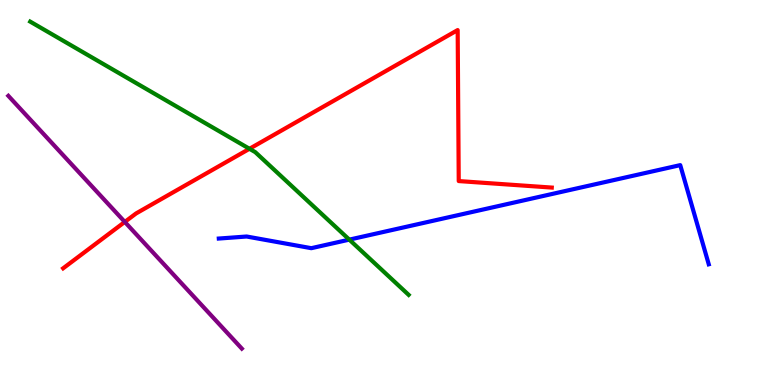[{'lines': ['blue', 'red'], 'intersections': []}, {'lines': ['green', 'red'], 'intersections': [{'x': 3.22, 'y': 6.14}]}, {'lines': ['purple', 'red'], 'intersections': [{'x': 1.61, 'y': 4.24}]}, {'lines': ['blue', 'green'], 'intersections': [{'x': 4.51, 'y': 3.78}]}, {'lines': ['blue', 'purple'], 'intersections': []}, {'lines': ['green', 'purple'], 'intersections': []}]